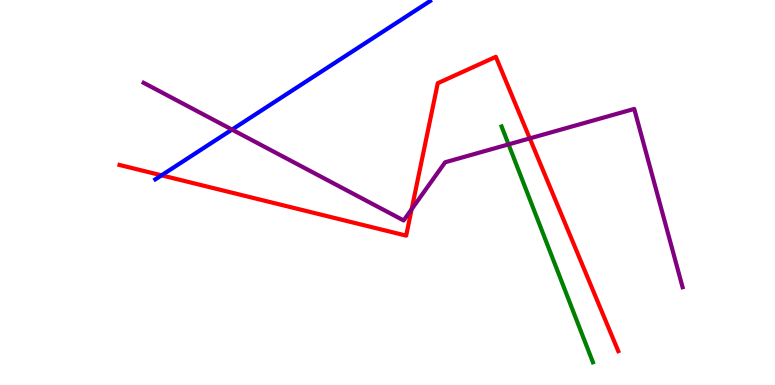[{'lines': ['blue', 'red'], 'intersections': [{'x': 2.08, 'y': 5.45}]}, {'lines': ['green', 'red'], 'intersections': []}, {'lines': ['purple', 'red'], 'intersections': [{'x': 5.31, 'y': 4.57}, {'x': 6.84, 'y': 6.41}]}, {'lines': ['blue', 'green'], 'intersections': []}, {'lines': ['blue', 'purple'], 'intersections': [{'x': 2.99, 'y': 6.63}]}, {'lines': ['green', 'purple'], 'intersections': [{'x': 6.56, 'y': 6.25}]}]